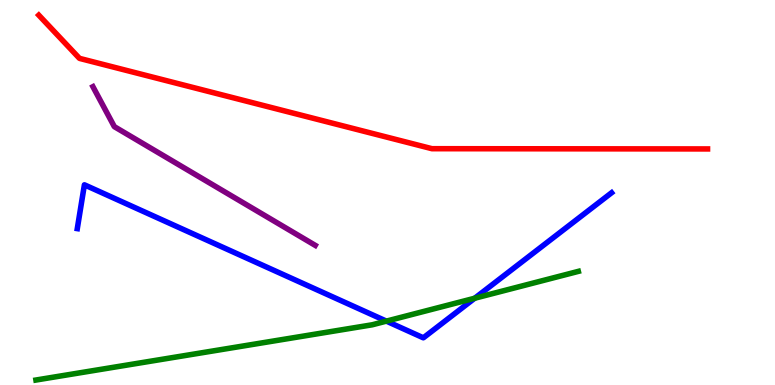[{'lines': ['blue', 'red'], 'intersections': []}, {'lines': ['green', 'red'], 'intersections': []}, {'lines': ['purple', 'red'], 'intersections': []}, {'lines': ['blue', 'green'], 'intersections': [{'x': 4.99, 'y': 1.66}, {'x': 6.13, 'y': 2.25}]}, {'lines': ['blue', 'purple'], 'intersections': []}, {'lines': ['green', 'purple'], 'intersections': []}]